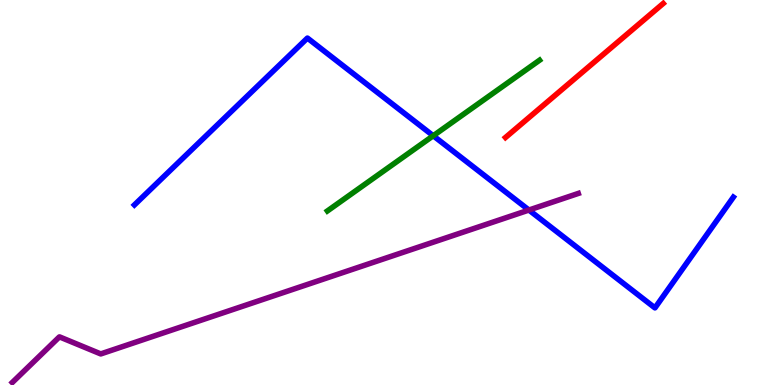[{'lines': ['blue', 'red'], 'intersections': []}, {'lines': ['green', 'red'], 'intersections': []}, {'lines': ['purple', 'red'], 'intersections': []}, {'lines': ['blue', 'green'], 'intersections': [{'x': 5.59, 'y': 6.47}]}, {'lines': ['blue', 'purple'], 'intersections': [{'x': 6.82, 'y': 4.54}]}, {'lines': ['green', 'purple'], 'intersections': []}]